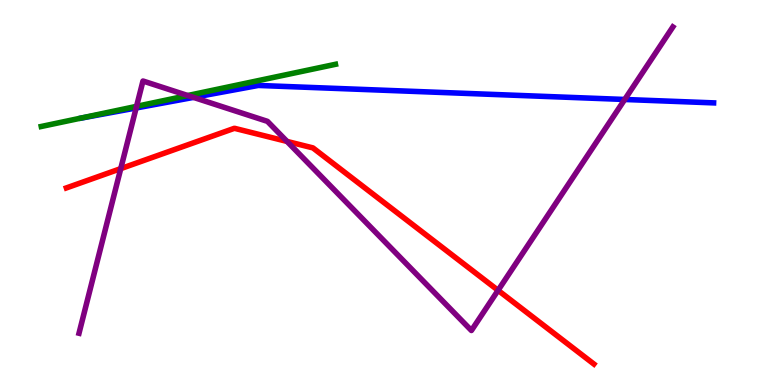[{'lines': ['blue', 'red'], 'intersections': []}, {'lines': ['green', 'red'], 'intersections': []}, {'lines': ['purple', 'red'], 'intersections': [{'x': 1.56, 'y': 5.62}, {'x': 3.7, 'y': 6.33}, {'x': 6.43, 'y': 2.46}]}, {'lines': ['blue', 'green'], 'intersections': []}, {'lines': ['blue', 'purple'], 'intersections': [{'x': 1.76, 'y': 7.2}, {'x': 2.5, 'y': 7.47}, {'x': 8.06, 'y': 7.42}]}, {'lines': ['green', 'purple'], 'intersections': [{'x': 1.76, 'y': 7.24}, {'x': 2.42, 'y': 7.52}]}]